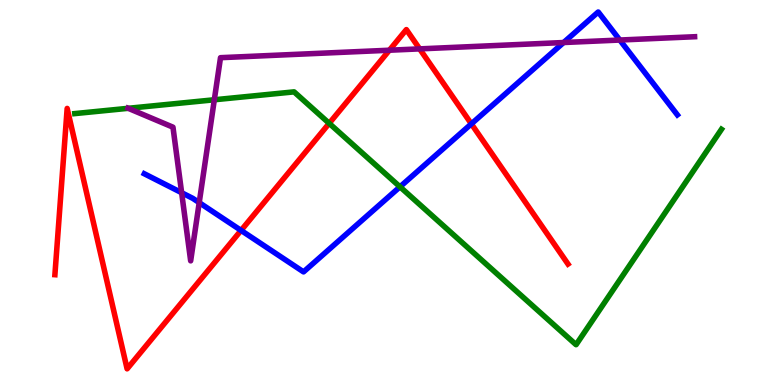[{'lines': ['blue', 'red'], 'intersections': [{'x': 3.11, 'y': 4.02}, {'x': 6.08, 'y': 6.78}]}, {'lines': ['green', 'red'], 'intersections': [{'x': 4.25, 'y': 6.8}]}, {'lines': ['purple', 'red'], 'intersections': [{'x': 5.02, 'y': 8.7}, {'x': 5.41, 'y': 8.73}]}, {'lines': ['blue', 'green'], 'intersections': [{'x': 5.16, 'y': 5.15}]}, {'lines': ['blue', 'purple'], 'intersections': [{'x': 2.34, 'y': 4.99}, {'x': 2.57, 'y': 4.74}, {'x': 7.27, 'y': 8.9}, {'x': 8.0, 'y': 8.96}]}, {'lines': ['green', 'purple'], 'intersections': [{'x': 1.65, 'y': 7.19}, {'x': 2.77, 'y': 7.41}]}]